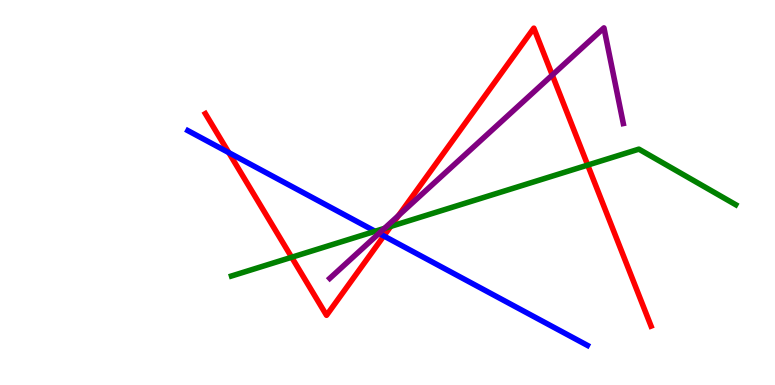[{'lines': ['blue', 'red'], 'intersections': [{'x': 2.95, 'y': 6.04}, {'x': 4.95, 'y': 3.87}]}, {'lines': ['green', 'red'], 'intersections': [{'x': 3.76, 'y': 3.32}, {'x': 5.04, 'y': 4.12}, {'x': 7.58, 'y': 5.71}]}, {'lines': ['purple', 'red'], 'intersections': [{'x': 5.14, 'y': 4.4}, {'x': 7.13, 'y': 8.05}]}, {'lines': ['blue', 'green'], 'intersections': [{'x': 4.84, 'y': 3.99}]}, {'lines': ['blue', 'purple'], 'intersections': [{'x': 4.89, 'y': 3.94}]}, {'lines': ['green', 'purple'], 'intersections': [{'x': 4.96, 'y': 4.07}]}]